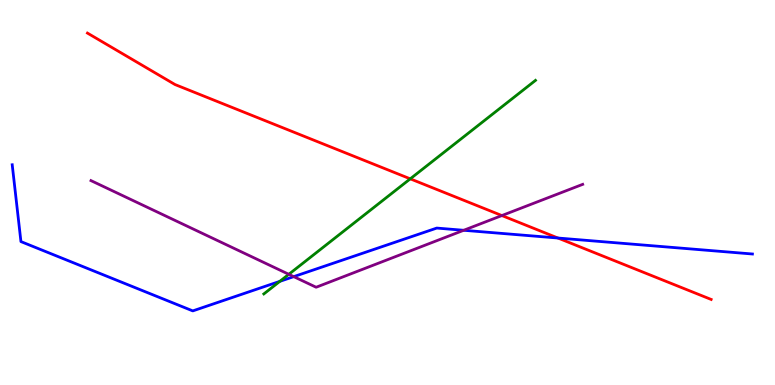[{'lines': ['blue', 'red'], 'intersections': [{'x': 7.2, 'y': 3.82}]}, {'lines': ['green', 'red'], 'intersections': [{'x': 5.29, 'y': 5.36}]}, {'lines': ['purple', 'red'], 'intersections': [{'x': 6.48, 'y': 4.4}]}, {'lines': ['blue', 'green'], 'intersections': [{'x': 3.61, 'y': 2.69}]}, {'lines': ['blue', 'purple'], 'intersections': [{'x': 3.79, 'y': 2.81}, {'x': 5.98, 'y': 4.02}]}, {'lines': ['green', 'purple'], 'intersections': [{'x': 3.73, 'y': 2.88}]}]